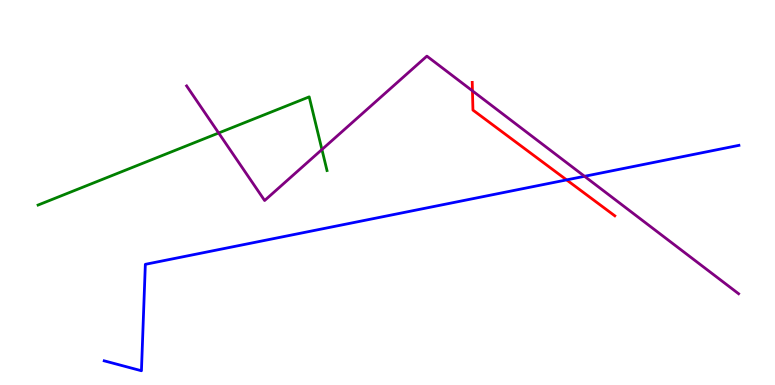[{'lines': ['blue', 'red'], 'intersections': [{'x': 7.31, 'y': 5.33}]}, {'lines': ['green', 'red'], 'intersections': []}, {'lines': ['purple', 'red'], 'intersections': [{'x': 6.1, 'y': 7.64}]}, {'lines': ['blue', 'green'], 'intersections': []}, {'lines': ['blue', 'purple'], 'intersections': [{'x': 7.54, 'y': 5.42}]}, {'lines': ['green', 'purple'], 'intersections': [{'x': 2.82, 'y': 6.55}, {'x': 4.15, 'y': 6.12}]}]